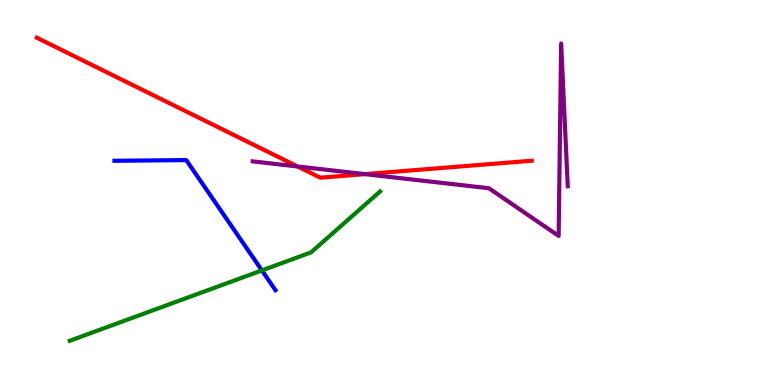[{'lines': ['blue', 'red'], 'intersections': []}, {'lines': ['green', 'red'], 'intersections': []}, {'lines': ['purple', 'red'], 'intersections': [{'x': 3.84, 'y': 5.68}, {'x': 4.71, 'y': 5.48}]}, {'lines': ['blue', 'green'], 'intersections': [{'x': 3.38, 'y': 2.98}]}, {'lines': ['blue', 'purple'], 'intersections': []}, {'lines': ['green', 'purple'], 'intersections': []}]